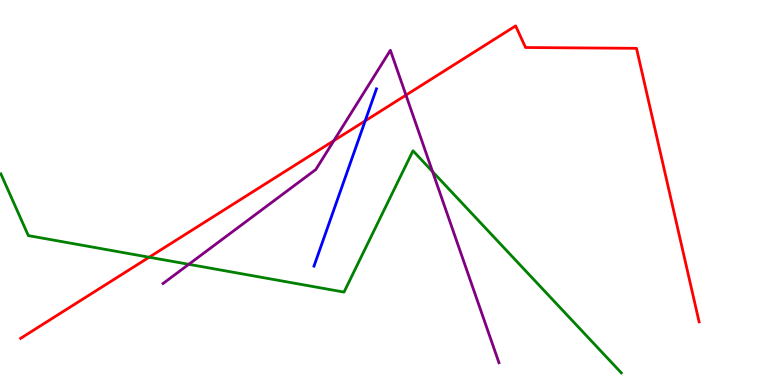[{'lines': ['blue', 'red'], 'intersections': [{'x': 4.71, 'y': 6.86}]}, {'lines': ['green', 'red'], 'intersections': [{'x': 1.92, 'y': 3.32}]}, {'lines': ['purple', 'red'], 'intersections': [{'x': 4.31, 'y': 6.35}, {'x': 5.24, 'y': 7.53}]}, {'lines': ['blue', 'green'], 'intersections': []}, {'lines': ['blue', 'purple'], 'intersections': []}, {'lines': ['green', 'purple'], 'intersections': [{'x': 2.44, 'y': 3.13}, {'x': 5.58, 'y': 5.54}]}]